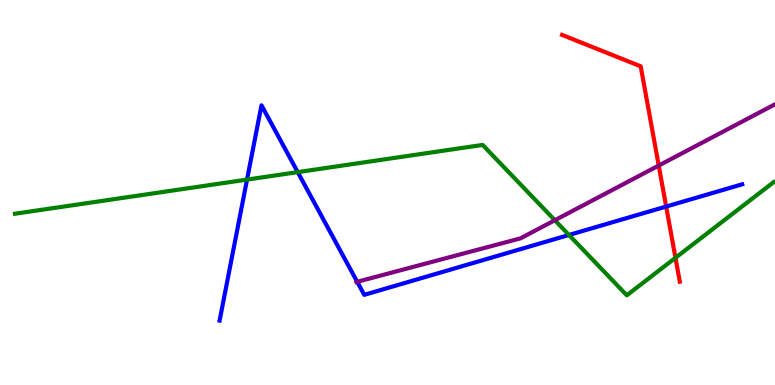[{'lines': ['blue', 'red'], 'intersections': [{'x': 8.6, 'y': 4.64}]}, {'lines': ['green', 'red'], 'intersections': [{'x': 8.72, 'y': 3.3}]}, {'lines': ['purple', 'red'], 'intersections': [{'x': 8.5, 'y': 5.7}]}, {'lines': ['blue', 'green'], 'intersections': [{'x': 3.19, 'y': 5.34}, {'x': 3.84, 'y': 5.53}, {'x': 7.34, 'y': 3.9}]}, {'lines': ['blue', 'purple'], 'intersections': [{'x': 4.61, 'y': 2.68}]}, {'lines': ['green', 'purple'], 'intersections': [{'x': 7.16, 'y': 4.28}]}]